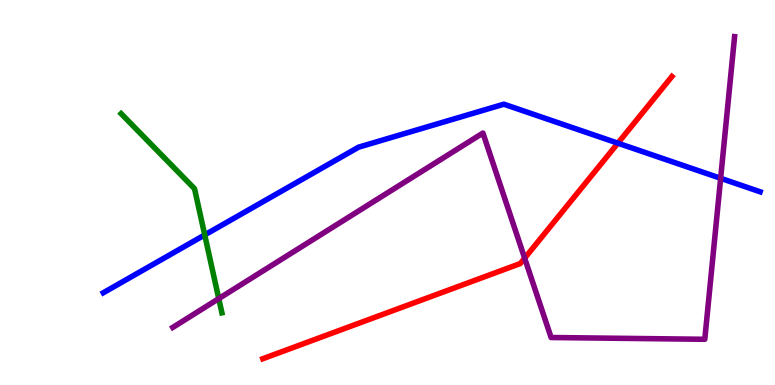[{'lines': ['blue', 'red'], 'intersections': [{'x': 7.97, 'y': 6.28}]}, {'lines': ['green', 'red'], 'intersections': []}, {'lines': ['purple', 'red'], 'intersections': [{'x': 6.77, 'y': 3.29}]}, {'lines': ['blue', 'green'], 'intersections': [{'x': 2.64, 'y': 3.9}]}, {'lines': ['blue', 'purple'], 'intersections': [{'x': 9.3, 'y': 5.37}]}, {'lines': ['green', 'purple'], 'intersections': [{'x': 2.82, 'y': 2.24}]}]